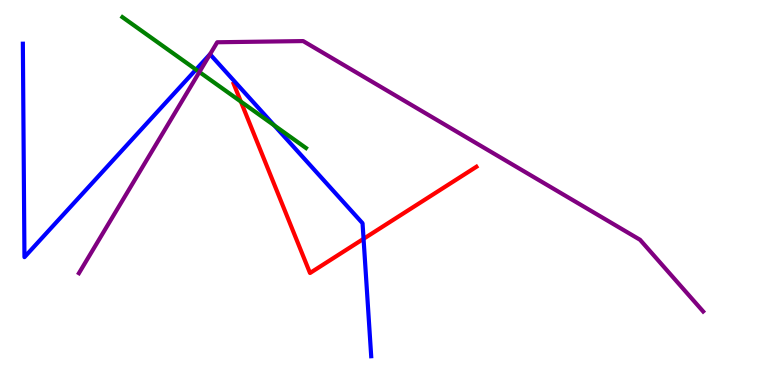[{'lines': ['blue', 'red'], 'intersections': [{'x': 4.69, 'y': 3.8}]}, {'lines': ['green', 'red'], 'intersections': [{'x': 3.11, 'y': 7.36}]}, {'lines': ['purple', 'red'], 'intersections': []}, {'lines': ['blue', 'green'], 'intersections': [{'x': 2.53, 'y': 8.19}, {'x': 3.54, 'y': 6.74}]}, {'lines': ['blue', 'purple'], 'intersections': [{'x': 2.71, 'y': 8.59}]}, {'lines': ['green', 'purple'], 'intersections': [{'x': 2.57, 'y': 8.13}]}]